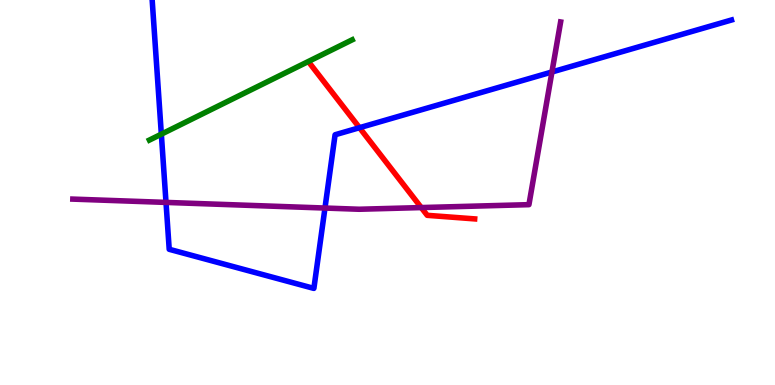[{'lines': ['blue', 'red'], 'intersections': [{'x': 4.64, 'y': 6.68}]}, {'lines': ['green', 'red'], 'intersections': []}, {'lines': ['purple', 'red'], 'intersections': [{'x': 5.44, 'y': 4.61}]}, {'lines': ['blue', 'green'], 'intersections': [{'x': 2.08, 'y': 6.52}]}, {'lines': ['blue', 'purple'], 'intersections': [{'x': 2.14, 'y': 4.74}, {'x': 4.19, 'y': 4.6}, {'x': 7.12, 'y': 8.13}]}, {'lines': ['green', 'purple'], 'intersections': []}]